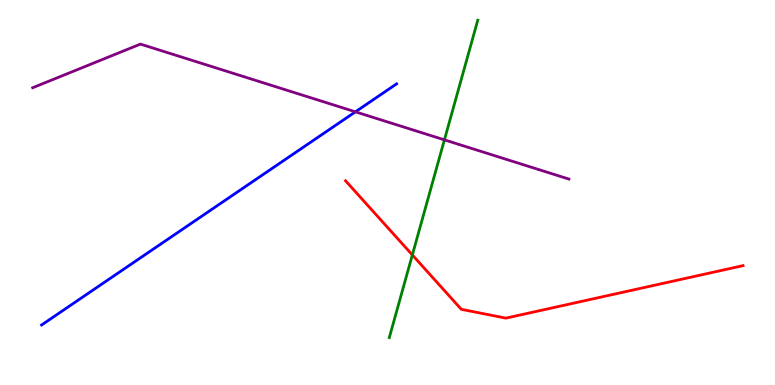[{'lines': ['blue', 'red'], 'intersections': []}, {'lines': ['green', 'red'], 'intersections': [{'x': 5.32, 'y': 3.38}]}, {'lines': ['purple', 'red'], 'intersections': []}, {'lines': ['blue', 'green'], 'intersections': []}, {'lines': ['blue', 'purple'], 'intersections': [{'x': 4.59, 'y': 7.1}]}, {'lines': ['green', 'purple'], 'intersections': [{'x': 5.73, 'y': 6.37}]}]